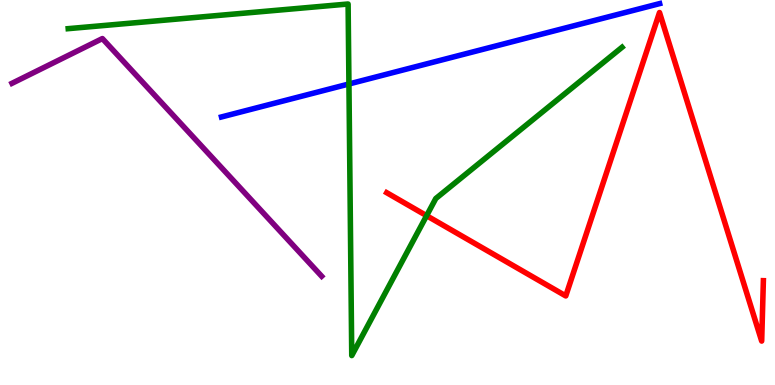[{'lines': ['blue', 'red'], 'intersections': []}, {'lines': ['green', 'red'], 'intersections': [{'x': 5.5, 'y': 4.4}]}, {'lines': ['purple', 'red'], 'intersections': []}, {'lines': ['blue', 'green'], 'intersections': [{'x': 4.5, 'y': 7.82}]}, {'lines': ['blue', 'purple'], 'intersections': []}, {'lines': ['green', 'purple'], 'intersections': []}]